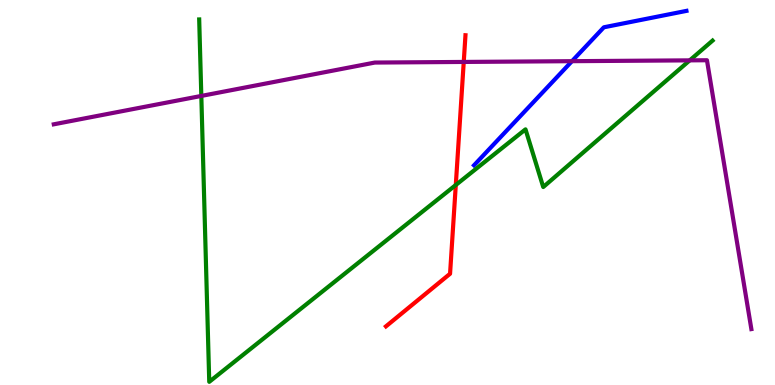[{'lines': ['blue', 'red'], 'intersections': []}, {'lines': ['green', 'red'], 'intersections': [{'x': 5.88, 'y': 5.19}]}, {'lines': ['purple', 'red'], 'intersections': [{'x': 5.98, 'y': 8.39}]}, {'lines': ['blue', 'green'], 'intersections': []}, {'lines': ['blue', 'purple'], 'intersections': [{'x': 7.38, 'y': 8.41}]}, {'lines': ['green', 'purple'], 'intersections': [{'x': 2.6, 'y': 7.51}, {'x': 8.9, 'y': 8.43}]}]